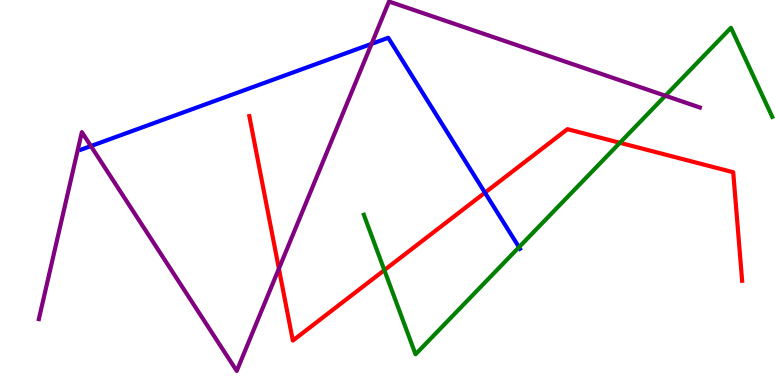[{'lines': ['blue', 'red'], 'intersections': [{'x': 6.26, 'y': 5.0}]}, {'lines': ['green', 'red'], 'intersections': [{'x': 4.96, 'y': 2.98}, {'x': 8.0, 'y': 6.29}]}, {'lines': ['purple', 'red'], 'intersections': [{'x': 3.6, 'y': 3.02}]}, {'lines': ['blue', 'green'], 'intersections': [{'x': 6.7, 'y': 3.58}]}, {'lines': ['blue', 'purple'], 'intersections': [{'x': 1.17, 'y': 6.21}, {'x': 4.79, 'y': 8.86}]}, {'lines': ['green', 'purple'], 'intersections': [{'x': 8.59, 'y': 7.51}]}]